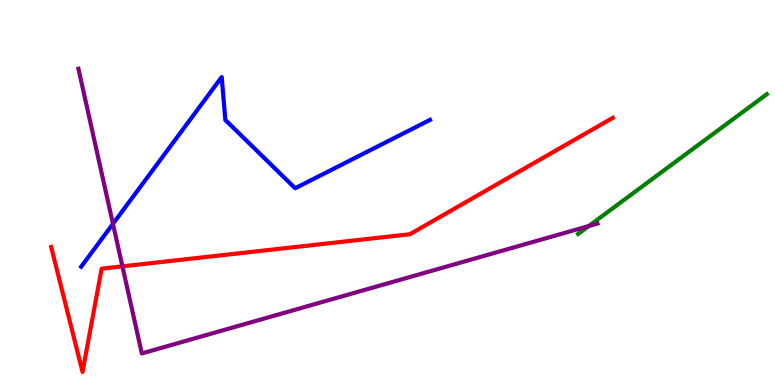[{'lines': ['blue', 'red'], 'intersections': []}, {'lines': ['green', 'red'], 'intersections': []}, {'lines': ['purple', 'red'], 'intersections': [{'x': 1.58, 'y': 3.08}]}, {'lines': ['blue', 'green'], 'intersections': []}, {'lines': ['blue', 'purple'], 'intersections': [{'x': 1.46, 'y': 4.19}]}, {'lines': ['green', 'purple'], 'intersections': [{'x': 7.6, 'y': 4.13}]}]